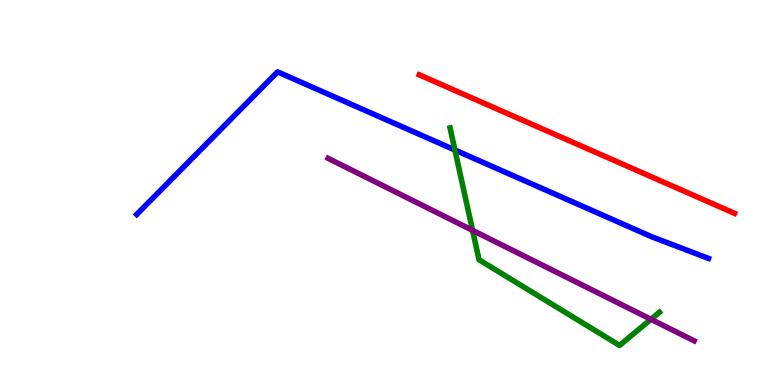[{'lines': ['blue', 'red'], 'intersections': []}, {'lines': ['green', 'red'], 'intersections': []}, {'lines': ['purple', 'red'], 'intersections': []}, {'lines': ['blue', 'green'], 'intersections': [{'x': 5.87, 'y': 6.1}]}, {'lines': ['blue', 'purple'], 'intersections': []}, {'lines': ['green', 'purple'], 'intersections': [{'x': 6.1, 'y': 4.02}, {'x': 8.4, 'y': 1.71}]}]